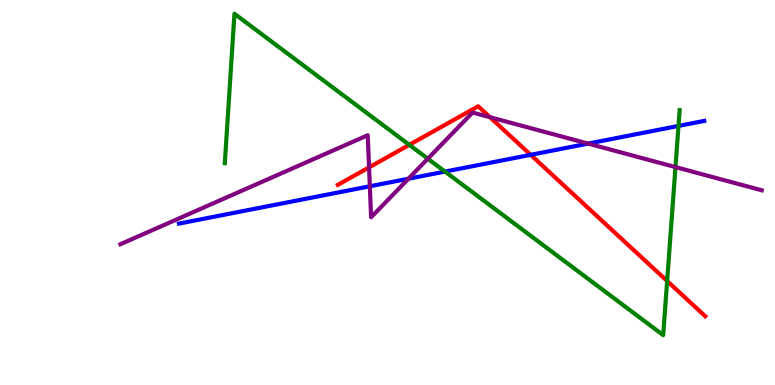[{'lines': ['blue', 'red'], 'intersections': [{'x': 6.85, 'y': 5.98}]}, {'lines': ['green', 'red'], 'intersections': [{'x': 5.28, 'y': 6.24}, {'x': 8.61, 'y': 2.7}]}, {'lines': ['purple', 'red'], 'intersections': [{'x': 4.76, 'y': 5.65}, {'x': 6.32, 'y': 6.96}]}, {'lines': ['blue', 'green'], 'intersections': [{'x': 5.74, 'y': 5.54}, {'x': 8.75, 'y': 6.73}]}, {'lines': ['blue', 'purple'], 'intersections': [{'x': 4.77, 'y': 5.16}, {'x': 5.27, 'y': 5.36}, {'x': 7.59, 'y': 6.27}]}, {'lines': ['green', 'purple'], 'intersections': [{'x': 5.52, 'y': 5.88}, {'x': 8.72, 'y': 5.66}]}]